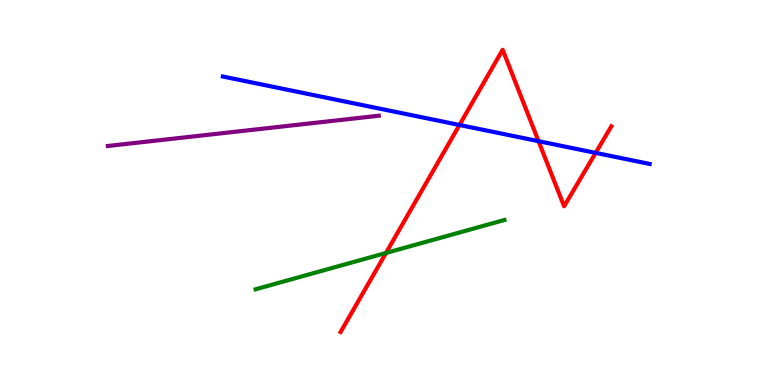[{'lines': ['blue', 'red'], 'intersections': [{'x': 5.93, 'y': 6.75}, {'x': 6.95, 'y': 6.33}, {'x': 7.69, 'y': 6.03}]}, {'lines': ['green', 'red'], 'intersections': [{'x': 4.98, 'y': 3.43}]}, {'lines': ['purple', 'red'], 'intersections': []}, {'lines': ['blue', 'green'], 'intersections': []}, {'lines': ['blue', 'purple'], 'intersections': []}, {'lines': ['green', 'purple'], 'intersections': []}]